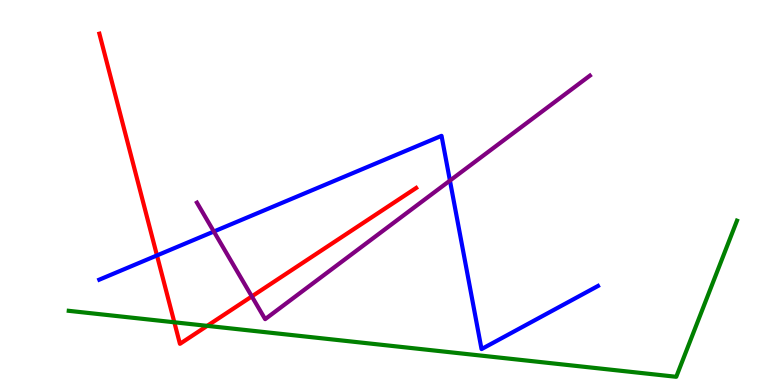[{'lines': ['blue', 'red'], 'intersections': [{'x': 2.03, 'y': 3.37}]}, {'lines': ['green', 'red'], 'intersections': [{'x': 2.25, 'y': 1.63}, {'x': 2.67, 'y': 1.54}]}, {'lines': ['purple', 'red'], 'intersections': [{'x': 3.25, 'y': 2.3}]}, {'lines': ['blue', 'green'], 'intersections': []}, {'lines': ['blue', 'purple'], 'intersections': [{'x': 2.76, 'y': 3.99}, {'x': 5.81, 'y': 5.31}]}, {'lines': ['green', 'purple'], 'intersections': []}]